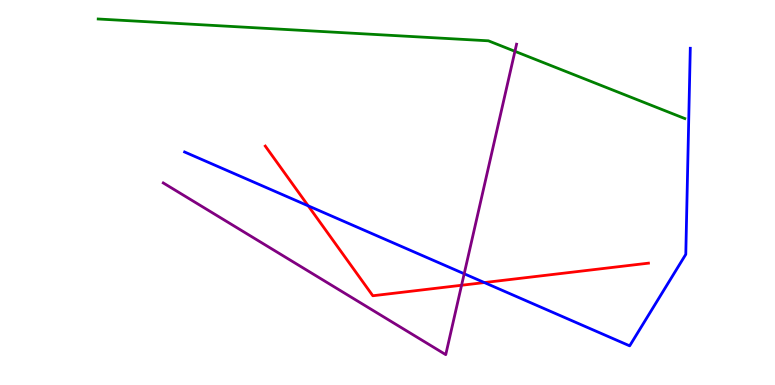[{'lines': ['blue', 'red'], 'intersections': [{'x': 3.98, 'y': 4.65}, {'x': 6.25, 'y': 2.66}]}, {'lines': ['green', 'red'], 'intersections': []}, {'lines': ['purple', 'red'], 'intersections': [{'x': 5.96, 'y': 2.59}]}, {'lines': ['blue', 'green'], 'intersections': []}, {'lines': ['blue', 'purple'], 'intersections': [{'x': 5.99, 'y': 2.89}]}, {'lines': ['green', 'purple'], 'intersections': [{'x': 6.64, 'y': 8.67}]}]